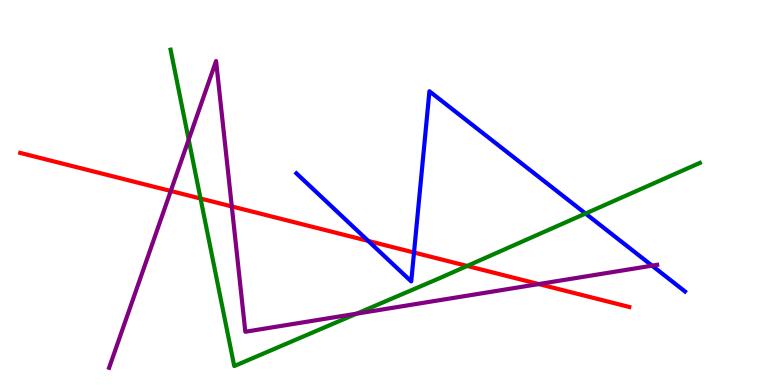[{'lines': ['blue', 'red'], 'intersections': [{'x': 4.75, 'y': 3.74}, {'x': 5.34, 'y': 3.44}]}, {'lines': ['green', 'red'], 'intersections': [{'x': 2.59, 'y': 4.84}, {'x': 6.03, 'y': 3.09}]}, {'lines': ['purple', 'red'], 'intersections': [{'x': 2.2, 'y': 5.04}, {'x': 2.99, 'y': 4.64}, {'x': 6.95, 'y': 2.62}]}, {'lines': ['blue', 'green'], 'intersections': [{'x': 7.56, 'y': 4.45}]}, {'lines': ['blue', 'purple'], 'intersections': [{'x': 8.41, 'y': 3.1}]}, {'lines': ['green', 'purple'], 'intersections': [{'x': 2.43, 'y': 6.37}, {'x': 4.6, 'y': 1.85}]}]